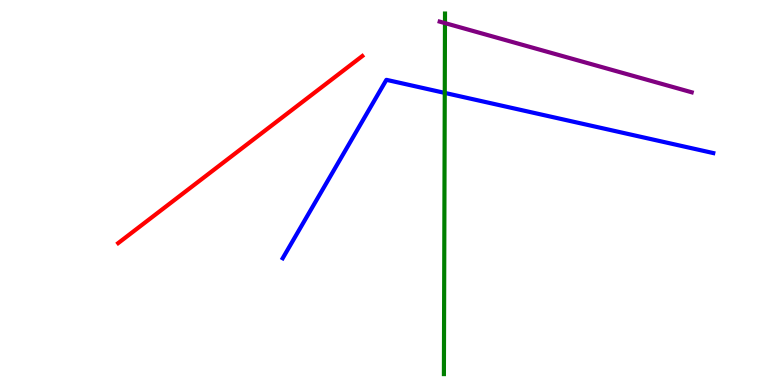[{'lines': ['blue', 'red'], 'intersections': []}, {'lines': ['green', 'red'], 'intersections': []}, {'lines': ['purple', 'red'], 'intersections': []}, {'lines': ['blue', 'green'], 'intersections': [{'x': 5.74, 'y': 7.59}]}, {'lines': ['blue', 'purple'], 'intersections': []}, {'lines': ['green', 'purple'], 'intersections': [{'x': 5.74, 'y': 9.4}]}]